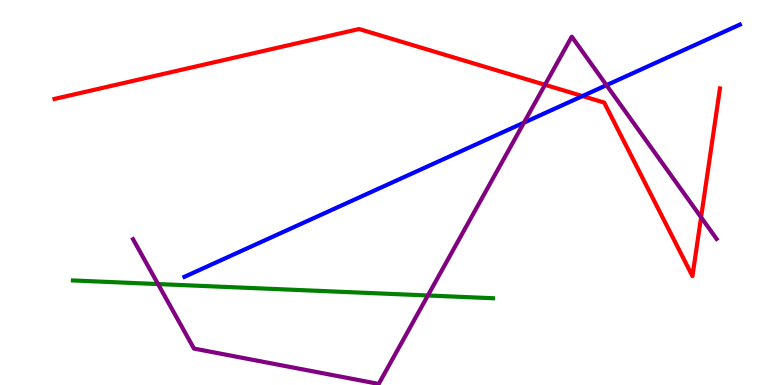[{'lines': ['blue', 'red'], 'intersections': [{'x': 7.52, 'y': 7.5}]}, {'lines': ['green', 'red'], 'intersections': []}, {'lines': ['purple', 'red'], 'intersections': [{'x': 7.03, 'y': 7.8}, {'x': 9.05, 'y': 4.36}]}, {'lines': ['blue', 'green'], 'intersections': []}, {'lines': ['blue', 'purple'], 'intersections': [{'x': 6.76, 'y': 6.81}, {'x': 7.83, 'y': 7.79}]}, {'lines': ['green', 'purple'], 'intersections': [{'x': 2.04, 'y': 2.62}, {'x': 5.52, 'y': 2.33}]}]